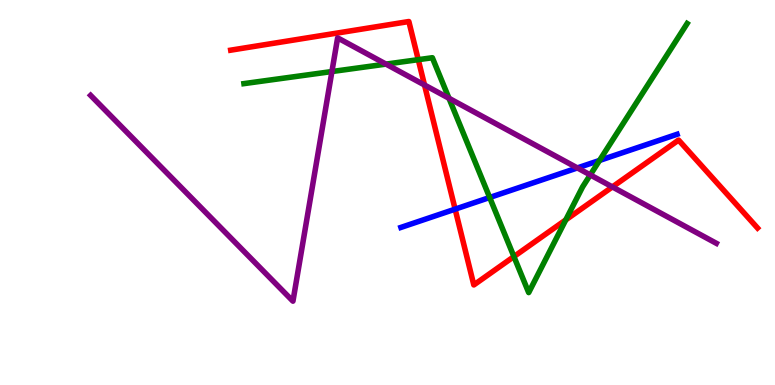[{'lines': ['blue', 'red'], 'intersections': [{'x': 5.87, 'y': 4.57}]}, {'lines': ['green', 'red'], 'intersections': [{'x': 5.4, 'y': 8.45}, {'x': 6.63, 'y': 3.34}, {'x': 7.3, 'y': 4.29}]}, {'lines': ['purple', 'red'], 'intersections': [{'x': 5.48, 'y': 7.79}, {'x': 7.9, 'y': 5.15}]}, {'lines': ['blue', 'green'], 'intersections': [{'x': 6.32, 'y': 4.87}, {'x': 7.74, 'y': 5.83}]}, {'lines': ['blue', 'purple'], 'intersections': [{'x': 7.45, 'y': 5.64}]}, {'lines': ['green', 'purple'], 'intersections': [{'x': 4.28, 'y': 8.14}, {'x': 4.98, 'y': 8.33}, {'x': 5.79, 'y': 7.45}, {'x': 7.62, 'y': 5.46}]}]